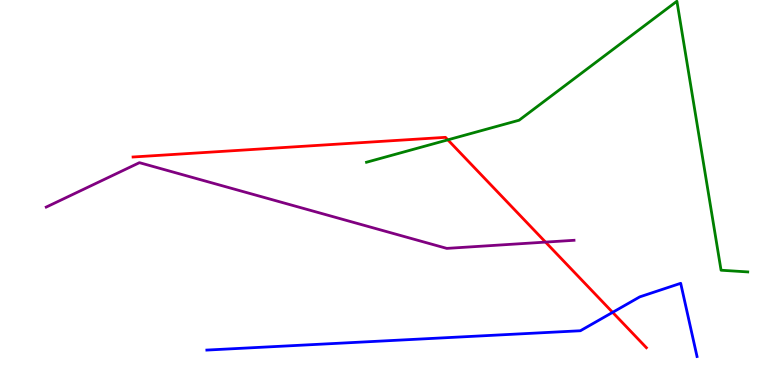[{'lines': ['blue', 'red'], 'intersections': [{'x': 7.9, 'y': 1.89}]}, {'lines': ['green', 'red'], 'intersections': [{'x': 5.78, 'y': 6.37}]}, {'lines': ['purple', 'red'], 'intersections': [{'x': 7.04, 'y': 3.71}]}, {'lines': ['blue', 'green'], 'intersections': []}, {'lines': ['blue', 'purple'], 'intersections': []}, {'lines': ['green', 'purple'], 'intersections': []}]